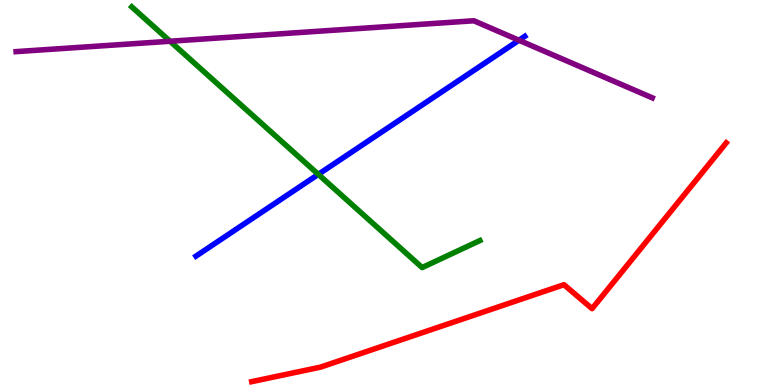[{'lines': ['blue', 'red'], 'intersections': []}, {'lines': ['green', 'red'], 'intersections': []}, {'lines': ['purple', 'red'], 'intersections': []}, {'lines': ['blue', 'green'], 'intersections': [{'x': 4.11, 'y': 5.47}]}, {'lines': ['blue', 'purple'], 'intersections': [{'x': 6.7, 'y': 8.95}]}, {'lines': ['green', 'purple'], 'intersections': [{'x': 2.19, 'y': 8.93}]}]